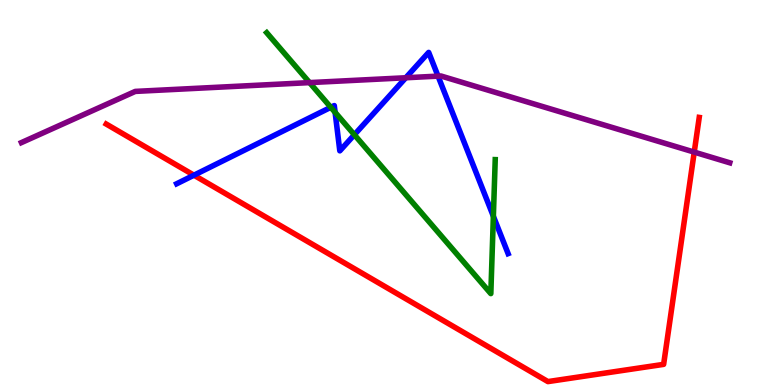[{'lines': ['blue', 'red'], 'intersections': [{'x': 2.5, 'y': 5.45}]}, {'lines': ['green', 'red'], 'intersections': []}, {'lines': ['purple', 'red'], 'intersections': [{'x': 8.96, 'y': 6.05}]}, {'lines': ['blue', 'green'], 'intersections': [{'x': 4.27, 'y': 7.21}, {'x': 4.32, 'y': 7.08}, {'x': 4.57, 'y': 6.5}, {'x': 6.37, 'y': 4.38}]}, {'lines': ['blue', 'purple'], 'intersections': [{'x': 5.24, 'y': 7.98}, {'x': 5.65, 'y': 8.02}]}, {'lines': ['green', 'purple'], 'intersections': [{'x': 3.99, 'y': 7.85}]}]